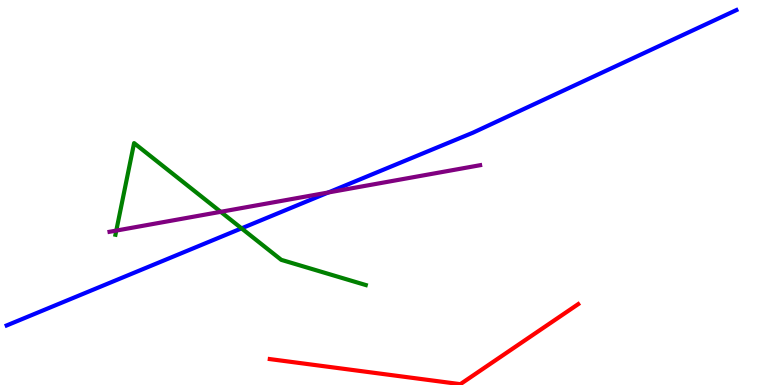[{'lines': ['blue', 'red'], 'intersections': []}, {'lines': ['green', 'red'], 'intersections': []}, {'lines': ['purple', 'red'], 'intersections': []}, {'lines': ['blue', 'green'], 'intersections': [{'x': 3.12, 'y': 4.07}]}, {'lines': ['blue', 'purple'], 'intersections': [{'x': 4.24, 'y': 5.0}]}, {'lines': ['green', 'purple'], 'intersections': [{'x': 1.5, 'y': 4.01}, {'x': 2.85, 'y': 4.5}]}]